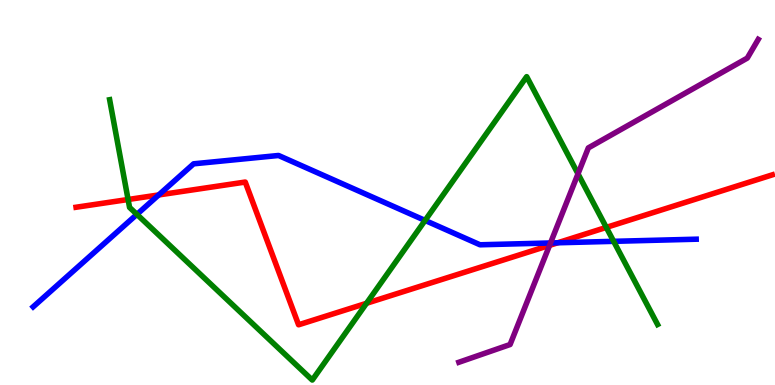[{'lines': ['blue', 'red'], 'intersections': [{'x': 2.05, 'y': 4.94}, {'x': 7.2, 'y': 3.69}]}, {'lines': ['green', 'red'], 'intersections': [{'x': 1.65, 'y': 4.82}, {'x': 4.73, 'y': 2.12}, {'x': 7.82, 'y': 4.09}]}, {'lines': ['purple', 'red'], 'intersections': [{'x': 7.09, 'y': 3.63}]}, {'lines': ['blue', 'green'], 'intersections': [{'x': 1.77, 'y': 4.43}, {'x': 5.48, 'y': 4.27}, {'x': 7.92, 'y': 3.73}]}, {'lines': ['blue', 'purple'], 'intersections': [{'x': 7.1, 'y': 3.69}]}, {'lines': ['green', 'purple'], 'intersections': [{'x': 7.46, 'y': 5.48}]}]